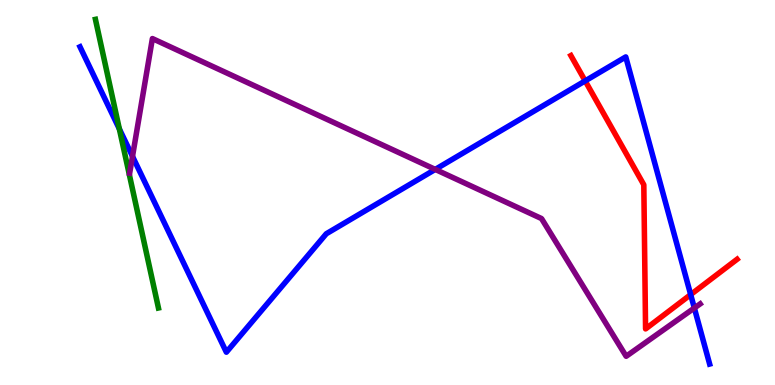[{'lines': ['blue', 'red'], 'intersections': [{'x': 7.55, 'y': 7.9}, {'x': 8.91, 'y': 2.35}]}, {'lines': ['green', 'red'], 'intersections': []}, {'lines': ['purple', 'red'], 'intersections': []}, {'lines': ['blue', 'green'], 'intersections': [{'x': 1.54, 'y': 6.65}]}, {'lines': ['blue', 'purple'], 'intersections': [{'x': 1.71, 'y': 5.94}, {'x': 5.62, 'y': 5.6}, {'x': 8.96, 'y': 2.0}]}, {'lines': ['green', 'purple'], 'intersections': []}]